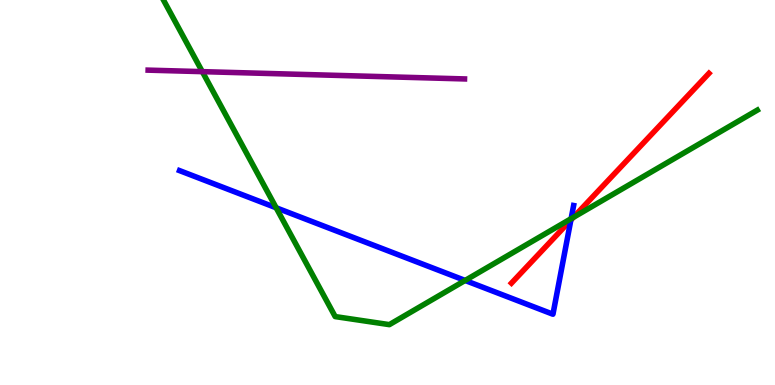[{'lines': ['blue', 'red'], 'intersections': [{'x': 7.37, 'y': 4.29}]}, {'lines': ['green', 'red'], 'intersections': [{'x': 7.4, 'y': 4.35}]}, {'lines': ['purple', 'red'], 'intersections': []}, {'lines': ['blue', 'green'], 'intersections': [{'x': 3.56, 'y': 4.6}, {'x': 6.0, 'y': 2.72}, {'x': 7.37, 'y': 4.32}]}, {'lines': ['blue', 'purple'], 'intersections': []}, {'lines': ['green', 'purple'], 'intersections': [{'x': 2.61, 'y': 8.14}]}]